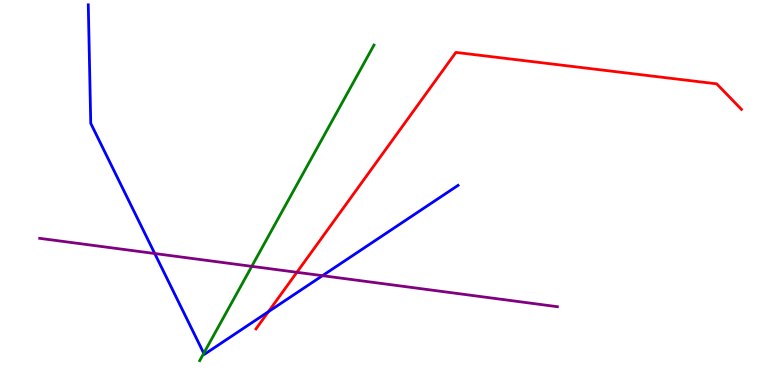[{'lines': ['blue', 'red'], 'intersections': [{'x': 3.46, 'y': 1.9}]}, {'lines': ['green', 'red'], 'intersections': []}, {'lines': ['purple', 'red'], 'intersections': [{'x': 3.83, 'y': 2.93}]}, {'lines': ['blue', 'green'], 'intersections': [{'x': 2.63, 'y': 0.824}]}, {'lines': ['blue', 'purple'], 'intersections': [{'x': 2.0, 'y': 3.41}, {'x': 4.16, 'y': 2.84}]}, {'lines': ['green', 'purple'], 'intersections': [{'x': 3.25, 'y': 3.08}]}]